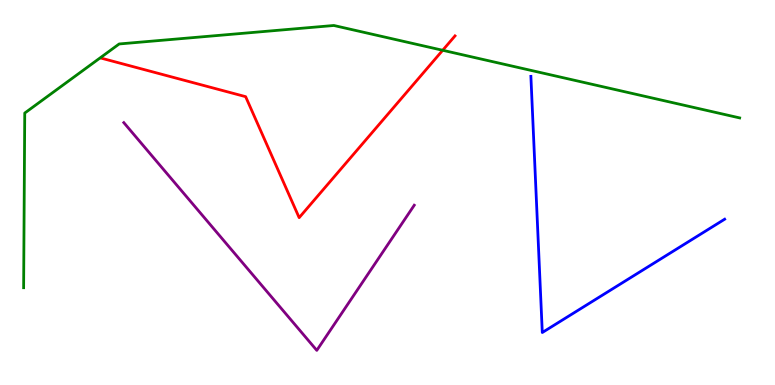[{'lines': ['blue', 'red'], 'intersections': []}, {'lines': ['green', 'red'], 'intersections': [{'x': 5.71, 'y': 8.69}]}, {'lines': ['purple', 'red'], 'intersections': []}, {'lines': ['blue', 'green'], 'intersections': []}, {'lines': ['blue', 'purple'], 'intersections': []}, {'lines': ['green', 'purple'], 'intersections': []}]